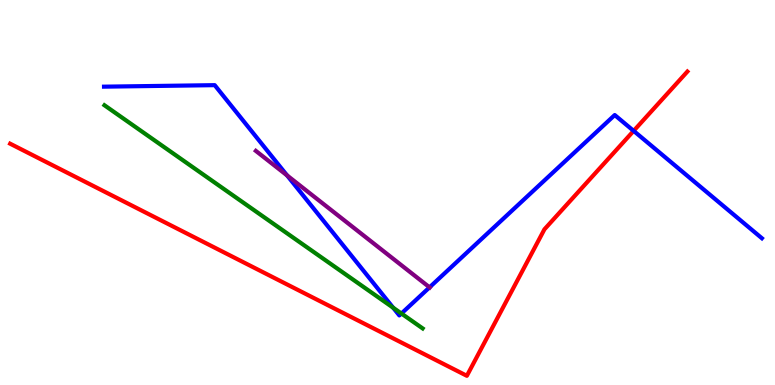[{'lines': ['blue', 'red'], 'intersections': [{'x': 8.18, 'y': 6.6}]}, {'lines': ['green', 'red'], 'intersections': []}, {'lines': ['purple', 'red'], 'intersections': []}, {'lines': ['blue', 'green'], 'intersections': [{'x': 5.07, 'y': 2.01}, {'x': 5.18, 'y': 1.86}]}, {'lines': ['blue', 'purple'], 'intersections': [{'x': 3.7, 'y': 5.44}, {'x': 5.54, 'y': 2.54}]}, {'lines': ['green', 'purple'], 'intersections': []}]